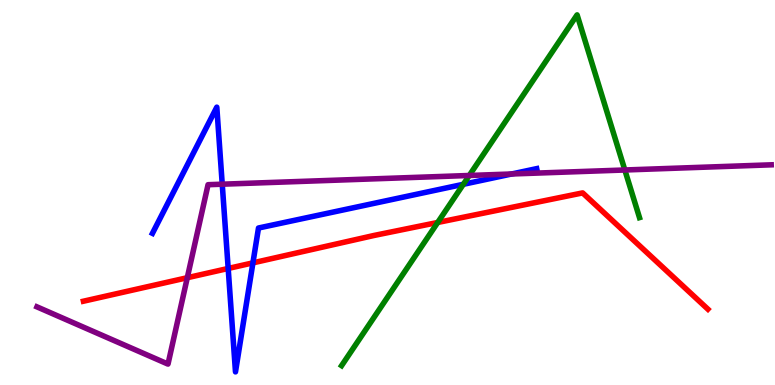[{'lines': ['blue', 'red'], 'intersections': [{'x': 2.94, 'y': 3.03}, {'x': 3.26, 'y': 3.17}]}, {'lines': ['green', 'red'], 'intersections': [{'x': 5.65, 'y': 4.22}]}, {'lines': ['purple', 'red'], 'intersections': [{'x': 2.42, 'y': 2.79}]}, {'lines': ['blue', 'green'], 'intersections': [{'x': 5.98, 'y': 5.21}]}, {'lines': ['blue', 'purple'], 'intersections': [{'x': 2.87, 'y': 5.22}, {'x': 6.6, 'y': 5.48}]}, {'lines': ['green', 'purple'], 'intersections': [{'x': 6.05, 'y': 5.44}, {'x': 8.06, 'y': 5.58}]}]